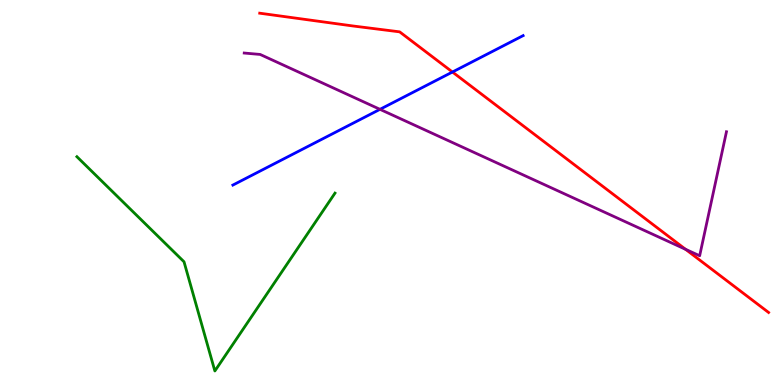[{'lines': ['blue', 'red'], 'intersections': [{'x': 5.84, 'y': 8.13}]}, {'lines': ['green', 'red'], 'intersections': []}, {'lines': ['purple', 'red'], 'intersections': [{'x': 8.85, 'y': 3.52}]}, {'lines': ['blue', 'green'], 'intersections': []}, {'lines': ['blue', 'purple'], 'intersections': [{'x': 4.9, 'y': 7.16}]}, {'lines': ['green', 'purple'], 'intersections': []}]